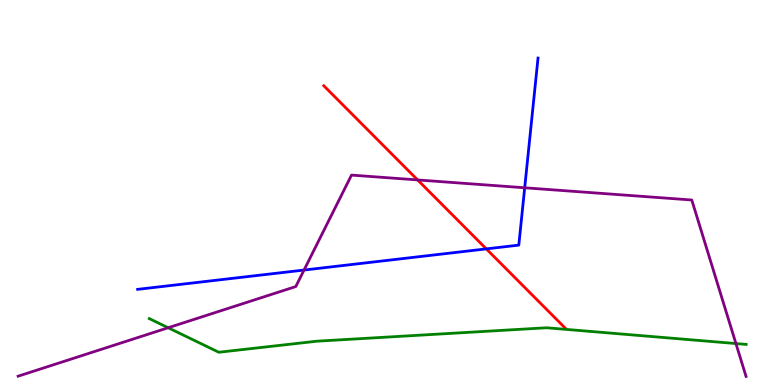[{'lines': ['blue', 'red'], 'intersections': [{'x': 6.27, 'y': 3.54}]}, {'lines': ['green', 'red'], 'intersections': []}, {'lines': ['purple', 'red'], 'intersections': [{'x': 5.39, 'y': 5.33}]}, {'lines': ['blue', 'green'], 'intersections': []}, {'lines': ['blue', 'purple'], 'intersections': [{'x': 3.92, 'y': 2.99}, {'x': 6.77, 'y': 5.12}]}, {'lines': ['green', 'purple'], 'intersections': [{'x': 2.17, 'y': 1.49}, {'x': 9.5, 'y': 1.08}]}]